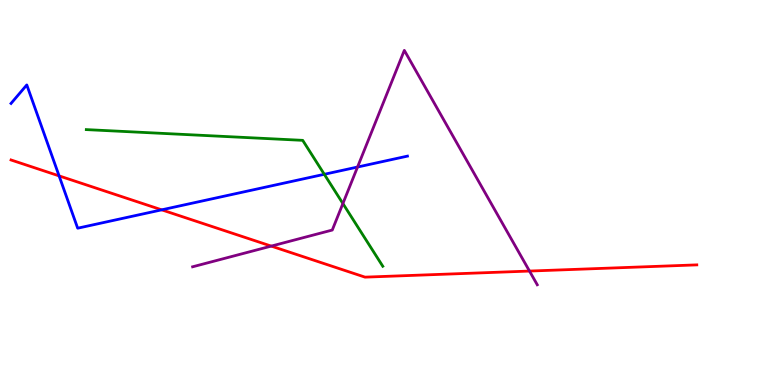[{'lines': ['blue', 'red'], 'intersections': [{'x': 0.763, 'y': 5.43}, {'x': 2.09, 'y': 4.55}]}, {'lines': ['green', 'red'], 'intersections': []}, {'lines': ['purple', 'red'], 'intersections': [{'x': 3.5, 'y': 3.61}, {'x': 6.83, 'y': 2.96}]}, {'lines': ['blue', 'green'], 'intersections': [{'x': 4.18, 'y': 5.47}]}, {'lines': ['blue', 'purple'], 'intersections': [{'x': 4.61, 'y': 5.66}]}, {'lines': ['green', 'purple'], 'intersections': [{'x': 4.42, 'y': 4.71}]}]